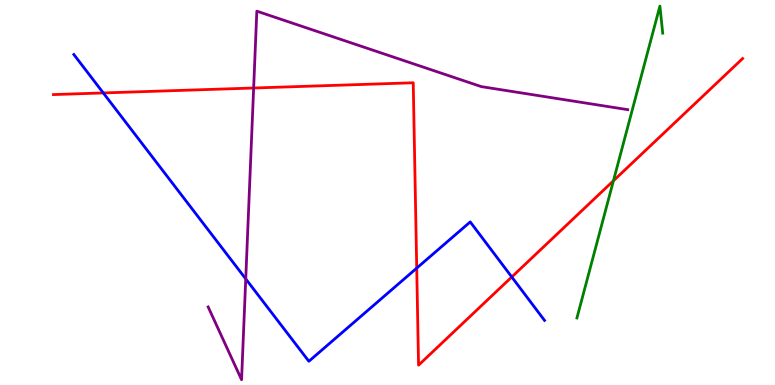[{'lines': ['blue', 'red'], 'intersections': [{'x': 1.33, 'y': 7.59}, {'x': 5.38, 'y': 3.04}, {'x': 6.6, 'y': 2.81}]}, {'lines': ['green', 'red'], 'intersections': [{'x': 7.92, 'y': 5.3}]}, {'lines': ['purple', 'red'], 'intersections': [{'x': 3.27, 'y': 7.71}]}, {'lines': ['blue', 'green'], 'intersections': []}, {'lines': ['blue', 'purple'], 'intersections': [{'x': 3.17, 'y': 2.76}]}, {'lines': ['green', 'purple'], 'intersections': []}]